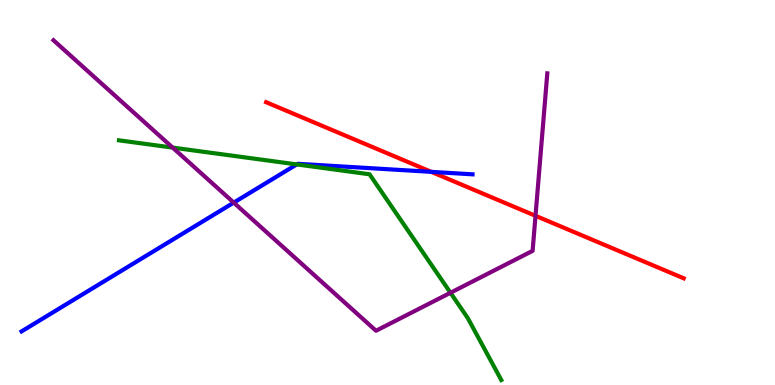[{'lines': ['blue', 'red'], 'intersections': [{'x': 5.56, 'y': 5.54}]}, {'lines': ['green', 'red'], 'intersections': []}, {'lines': ['purple', 'red'], 'intersections': [{'x': 6.91, 'y': 4.39}]}, {'lines': ['blue', 'green'], 'intersections': [{'x': 3.83, 'y': 5.73}]}, {'lines': ['blue', 'purple'], 'intersections': [{'x': 3.02, 'y': 4.74}]}, {'lines': ['green', 'purple'], 'intersections': [{'x': 2.23, 'y': 6.17}, {'x': 5.81, 'y': 2.4}]}]